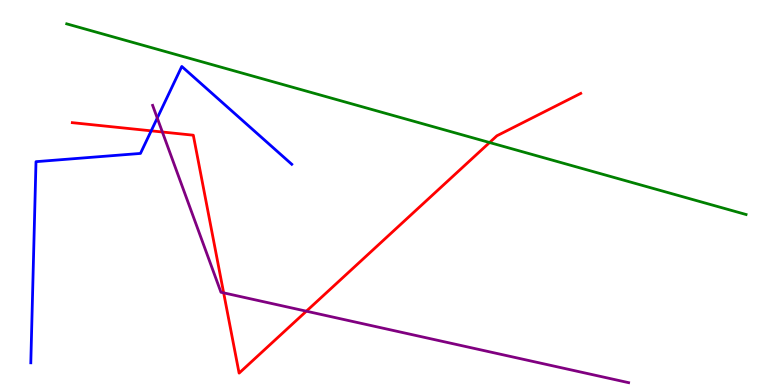[{'lines': ['blue', 'red'], 'intersections': [{'x': 1.95, 'y': 6.6}]}, {'lines': ['green', 'red'], 'intersections': [{'x': 6.32, 'y': 6.3}]}, {'lines': ['purple', 'red'], 'intersections': [{'x': 2.1, 'y': 6.57}, {'x': 2.89, 'y': 2.39}, {'x': 3.95, 'y': 1.92}]}, {'lines': ['blue', 'green'], 'intersections': []}, {'lines': ['blue', 'purple'], 'intersections': [{'x': 2.03, 'y': 6.93}]}, {'lines': ['green', 'purple'], 'intersections': []}]